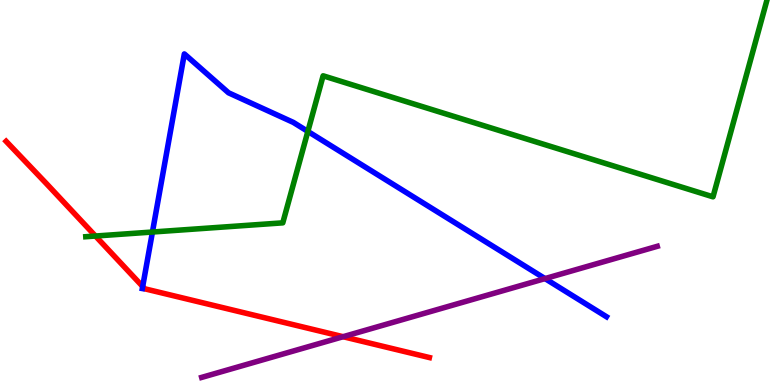[{'lines': ['blue', 'red'], 'intersections': [{'x': 1.84, 'y': 2.56}]}, {'lines': ['green', 'red'], 'intersections': [{'x': 1.23, 'y': 3.87}]}, {'lines': ['purple', 'red'], 'intersections': [{'x': 4.43, 'y': 1.25}]}, {'lines': ['blue', 'green'], 'intersections': [{'x': 1.97, 'y': 3.97}, {'x': 3.97, 'y': 6.59}]}, {'lines': ['blue', 'purple'], 'intersections': [{'x': 7.03, 'y': 2.76}]}, {'lines': ['green', 'purple'], 'intersections': []}]